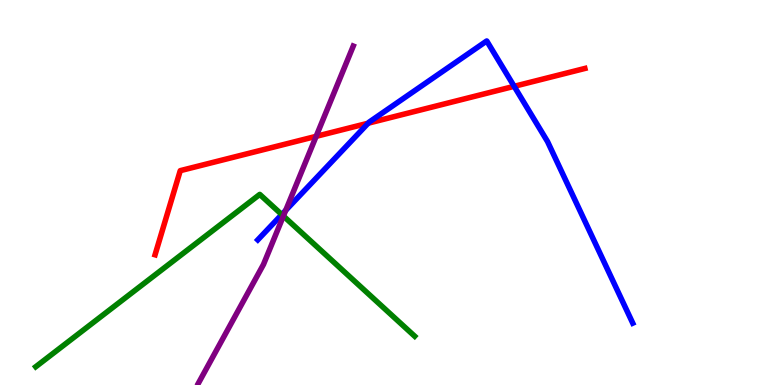[{'lines': ['blue', 'red'], 'intersections': [{'x': 4.75, 'y': 6.8}, {'x': 6.63, 'y': 7.76}]}, {'lines': ['green', 'red'], 'intersections': []}, {'lines': ['purple', 'red'], 'intersections': [{'x': 4.08, 'y': 6.46}]}, {'lines': ['blue', 'green'], 'intersections': [{'x': 3.64, 'y': 4.43}]}, {'lines': ['blue', 'purple'], 'intersections': [{'x': 3.69, 'y': 4.54}]}, {'lines': ['green', 'purple'], 'intersections': [{'x': 3.66, 'y': 4.39}]}]